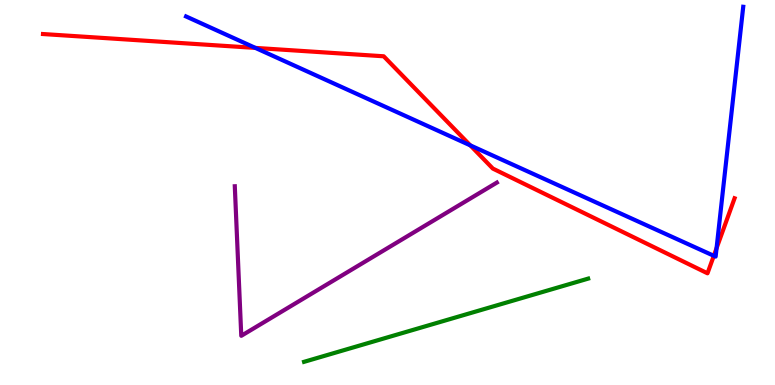[{'lines': ['blue', 'red'], 'intersections': [{'x': 3.3, 'y': 8.76}, {'x': 6.07, 'y': 6.22}, {'x': 9.21, 'y': 3.36}, {'x': 9.25, 'y': 3.55}]}, {'lines': ['green', 'red'], 'intersections': []}, {'lines': ['purple', 'red'], 'intersections': []}, {'lines': ['blue', 'green'], 'intersections': []}, {'lines': ['blue', 'purple'], 'intersections': []}, {'lines': ['green', 'purple'], 'intersections': []}]